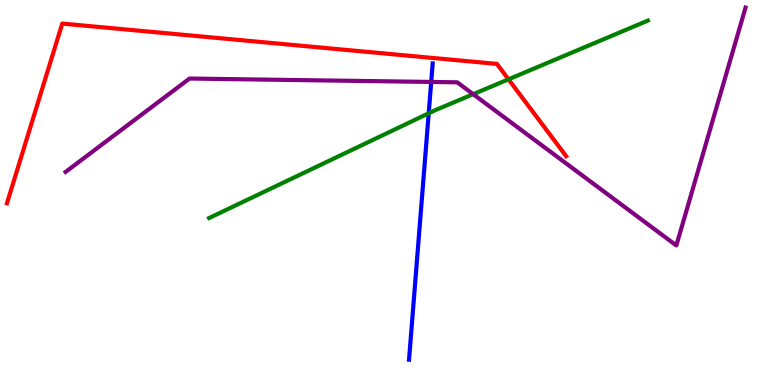[{'lines': ['blue', 'red'], 'intersections': []}, {'lines': ['green', 'red'], 'intersections': [{'x': 6.56, 'y': 7.94}]}, {'lines': ['purple', 'red'], 'intersections': []}, {'lines': ['blue', 'green'], 'intersections': [{'x': 5.53, 'y': 7.06}]}, {'lines': ['blue', 'purple'], 'intersections': [{'x': 5.56, 'y': 7.87}]}, {'lines': ['green', 'purple'], 'intersections': [{'x': 6.11, 'y': 7.55}]}]